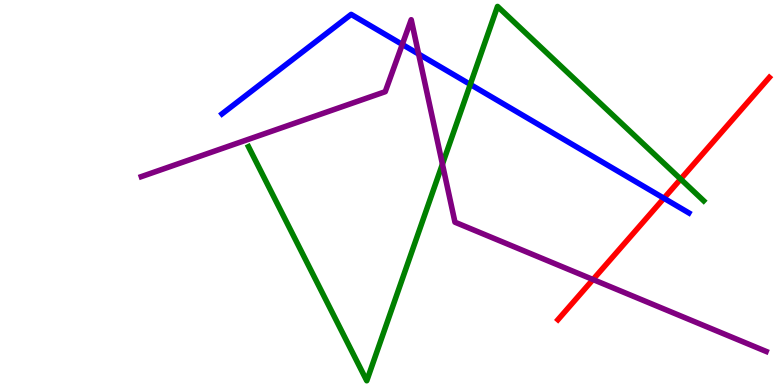[{'lines': ['blue', 'red'], 'intersections': [{'x': 8.57, 'y': 4.85}]}, {'lines': ['green', 'red'], 'intersections': [{'x': 8.78, 'y': 5.35}]}, {'lines': ['purple', 'red'], 'intersections': [{'x': 7.65, 'y': 2.74}]}, {'lines': ['blue', 'green'], 'intersections': [{'x': 6.07, 'y': 7.81}]}, {'lines': ['blue', 'purple'], 'intersections': [{'x': 5.19, 'y': 8.85}, {'x': 5.4, 'y': 8.6}]}, {'lines': ['green', 'purple'], 'intersections': [{'x': 5.71, 'y': 5.74}]}]